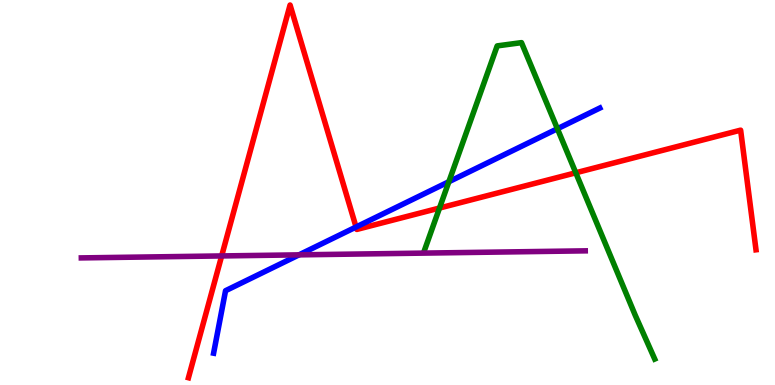[{'lines': ['blue', 'red'], 'intersections': [{'x': 4.59, 'y': 4.1}]}, {'lines': ['green', 'red'], 'intersections': [{'x': 5.67, 'y': 4.6}, {'x': 7.43, 'y': 5.51}]}, {'lines': ['purple', 'red'], 'intersections': [{'x': 2.86, 'y': 3.35}]}, {'lines': ['blue', 'green'], 'intersections': [{'x': 5.79, 'y': 5.28}, {'x': 7.19, 'y': 6.66}]}, {'lines': ['blue', 'purple'], 'intersections': [{'x': 3.86, 'y': 3.38}]}, {'lines': ['green', 'purple'], 'intersections': []}]